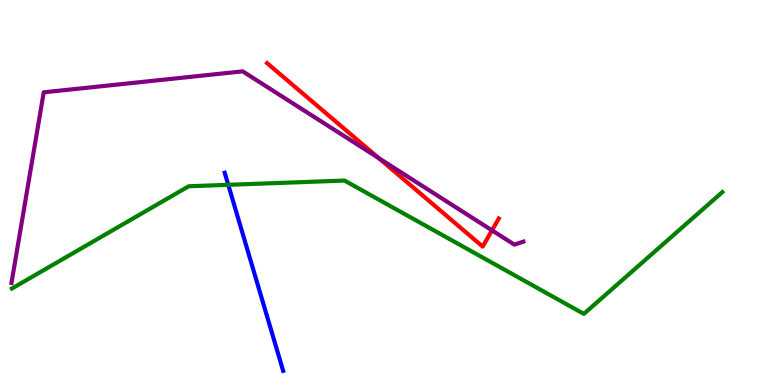[{'lines': ['blue', 'red'], 'intersections': []}, {'lines': ['green', 'red'], 'intersections': []}, {'lines': ['purple', 'red'], 'intersections': [{'x': 4.89, 'y': 5.89}, {'x': 6.35, 'y': 4.02}]}, {'lines': ['blue', 'green'], 'intersections': [{'x': 2.95, 'y': 5.2}]}, {'lines': ['blue', 'purple'], 'intersections': []}, {'lines': ['green', 'purple'], 'intersections': []}]